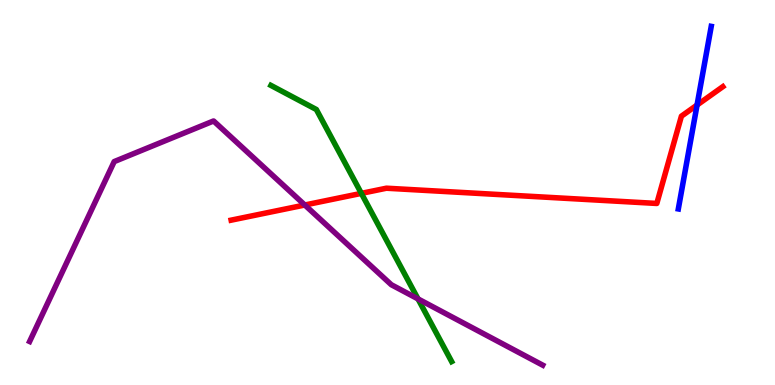[{'lines': ['blue', 'red'], 'intersections': [{'x': 8.99, 'y': 7.27}]}, {'lines': ['green', 'red'], 'intersections': [{'x': 4.66, 'y': 4.98}]}, {'lines': ['purple', 'red'], 'intersections': [{'x': 3.93, 'y': 4.68}]}, {'lines': ['blue', 'green'], 'intersections': []}, {'lines': ['blue', 'purple'], 'intersections': []}, {'lines': ['green', 'purple'], 'intersections': [{'x': 5.39, 'y': 2.24}]}]